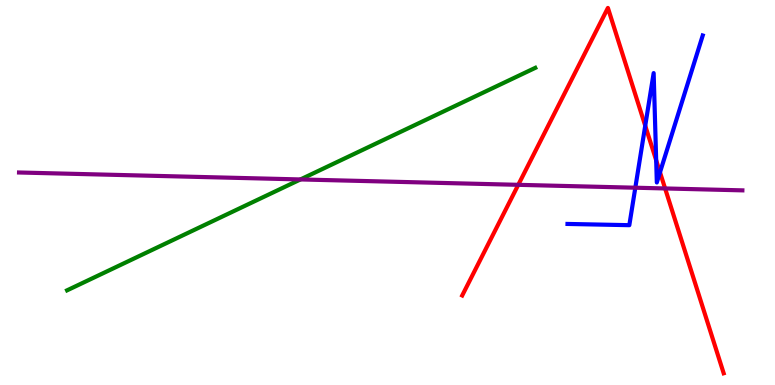[{'lines': ['blue', 'red'], 'intersections': [{'x': 8.33, 'y': 6.73}, {'x': 8.47, 'y': 5.84}, {'x': 8.52, 'y': 5.52}]}, {'lines': ['green', 'red'], 'intersections': []}, {'lines': ['purple', 'red'], 'intersections': [{'x': 6.69, 'y': 5.2}, {'x': 8.58, 'y': 5.11}]}, {'lines': ['blue', 'green'], 'intersections': []}, {'lines': ['blue', 'purple'], 'intersections': [{'x': 8.2, 'y': 5.12}]}, {'lines': ['green', 'purple'], 'intersections': [{'x': 3.88, 'y': 5.34}]}]